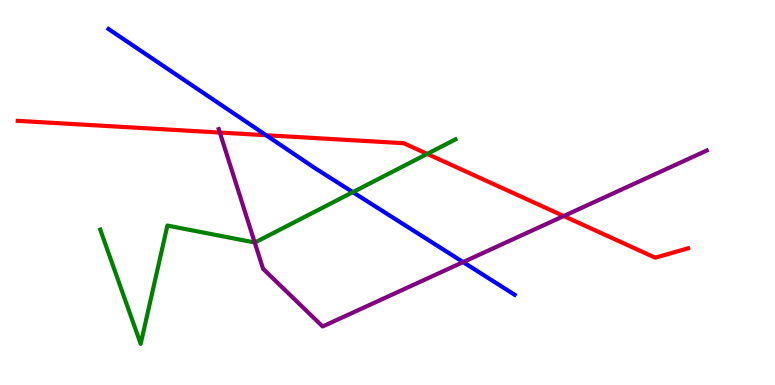[{'lines': ['blue', 'red'], 'intersections': [{'x': 3.43, 'y': 6.49}]}, {'lines': ['green', 'red'], 'intersections': [{'x': 5.51, 'y': 6.0}]}, {'lines': ['purple', 'red'], 'intersections': [{'x': 2.84, 'y': 6.56}, {'x': 7.27, 'y': 4.39}]}, {'lines': ['blue', 'green'], 'intersections': [{'x': 4.55, 'y': 5.01}]}, {'lines': ['blue', 'purple'], 'intersections': [{'x': 5.98, 'y': 3.19}]}, {'lines': ['green', 'purple'], 'intersections': [{'x': 3.29, 'y': 3.7}]}]